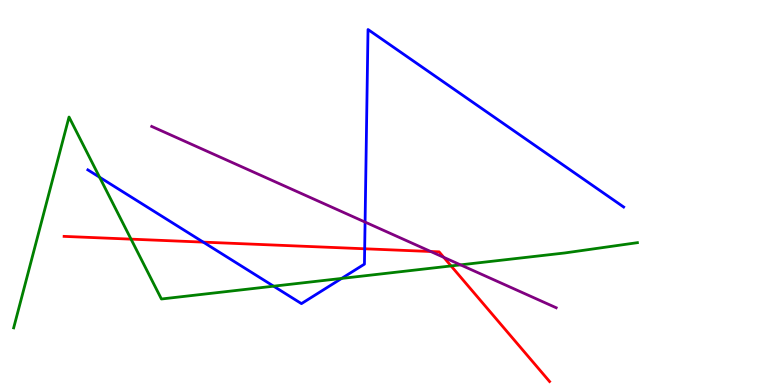[{'lines': ['blue', 'red'], 'intersections': [{'x': 2.62, 'y': 3.71}, {'x': 4.71, 'y': 3.54}]}, {'lines': ['green', 'red'], 'intersections': [{'x': 1.69, 'y': 3.79}, {'x': 5.82, 'y': 3.09}]}, {'lines': ['purple', 'red'], 'intersections': [{'x': 5.56, 'y': 3.47}, {'x': 5.73, 'y': 3.32}]}, {'lines': ['blue', 'green'], 'intersections': [{'x': 1.29, 'y': 5.4}, {'x': 3.53, 'y': 2.57}, {'x': 4.41, 'y': 2.77}]}, {'lines': ['blue', 'purple'], 'intersections': [{'x': 4.71, 'y': 4.23}]}, {'lines': ['green', 'purple'], 'intersections': [{'x': 5.94, 'y': 3.12}]}]